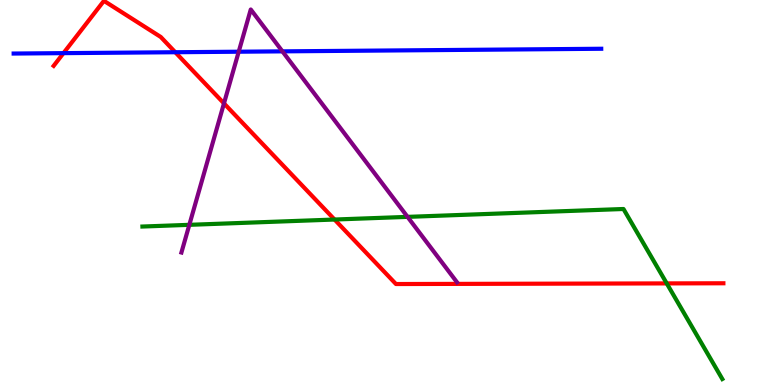[{'lines': ['blue', 'red'], 'intersections': [{'x': 0.819, 'y': 8.62}, {'x': 2.26, 'y': 8.64}]}, {'lines': ['green', 'red'], 'intersections': [{'x': 4.32, 'y': 4.3}, {'x': 8.6, 'y': 2.64}]}, {'lines': ['purple', 'red'], 'intersections': [{'x': 2.89, 'y': 7.31}]}, {'lines': ['blue', 'green'], 'intersections': []}, {'lines': ['blue', 'purple'], 'intersections': [{'x': 3.08, 'y': 8.66}, {'x': 3.64, 'y': 8.67}]}, {'lines': ['green', 'purple'], 'intersections': [{'x': 2.44, 'y': 4.16}, {'x': 5.26, 'y': 4.37}]}]